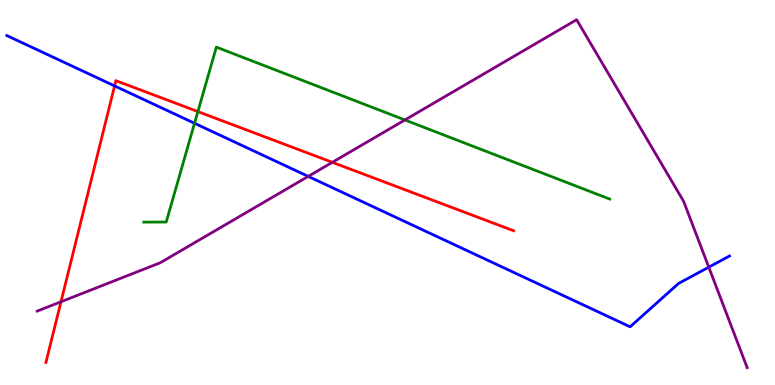[{'lines': ['blue', 'red'], 'intersections': [{'x': 1.48, 'y': 7.77}]}, {'lines': ['green', 'red'], 'intersections': [{'x': 2.55, 'y': 7.1}]}, {'lines': ['purple', 'red'], 'intersections': [{'x': 0.787, 'y': 2.16}, {'x': 4.29, 'y': 5.78}]}, {'lines': ['blue', 'green'], 'intersections': [{'x': 2.51, 'y': 6.8}]}, {'lines': ['blue', 'purple'], 'intersections': [{'x': 3.98, 'y': 5.42}, {'x': 9.15, 'y': 3.06}]}, {'lines': ['green', 'purple'], 'intersections': [{'x': 5.22, 'y': 6.88}]}]